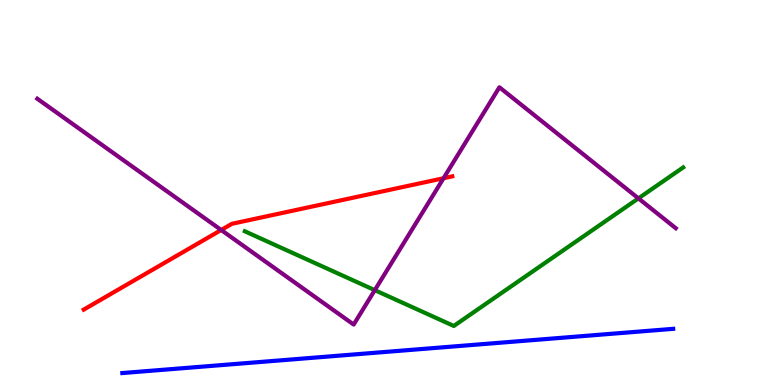[{'lines': ['blue', 'red'], 'intersections': []}, {'lines': ['green', 'red'], 'intersections': []}, {'lines': ['purple', 'red'], 'intersections': [{'x': 2.85, 'y': 4.03}, {'x': 5.72, 'y': 5.37}]}, {'lines': ['blue', 'green'], 'intersections': []}, {'lines': ['blue', 'purple'], 'intersections': []}, {'lines': ['green', 'purple'], 'intersections': [{'x': 4.84, 'y': 2.46}, {'x': 8.24, 'y': 4.85}]}]